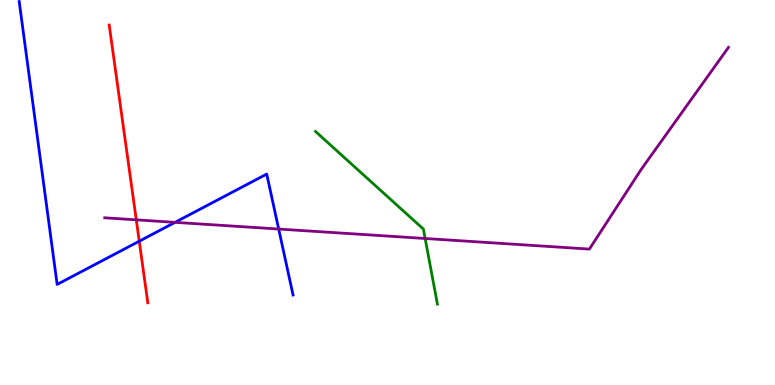[{'lines': ['blue', 'red'], 'intersections': [{'x': 1.8, 'y': 3.74}]}, {'lines': ['green', 'red'], 'intersections': []}, {'lines': ['purple', 'red'], 'intersections': [{'x': 1.76, 'y': 4.29}]}, {'lines': ['blue', 'green'], 'intersections': []}, {'lines': ['blue', 'purple'], 'intersections': [{'x': 2.26, 'y': 4.22}, {'x': 3.6, 'y': 4.05}]}, {'lines': ['green', 'purple'], 'intersections': [{'x': 5.49, 'y': 3.81}]}]